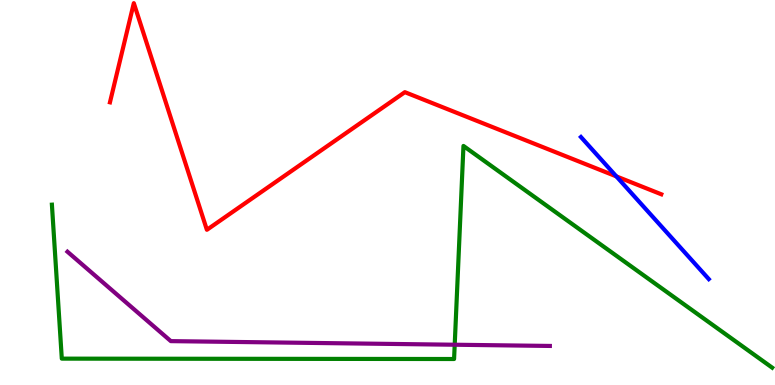[{'lines': ['blue', 'red'], 'intersections': [{'x': 7.95, 'y': 5.42}]}, {'lines': ['green', 'red'], 'intersections': []}, {'lines': ['purple', 'red'], 'intersections': []}, {'lines': ['blue', 'green'], 'intersections': []}, {'lines': ['blue', 'purple'], 'intersections': []}, {'lines': ['green', 'purple'], 'intersections': [{'x': 5.87, 'y': 1.05}]}]